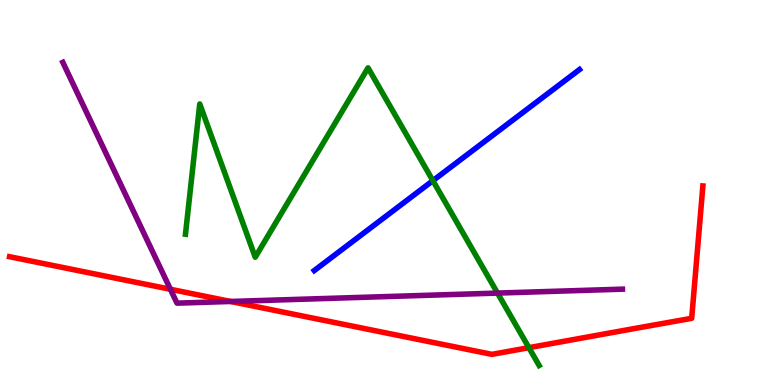[{'lines': ['blue', 'red'], 'intersections': []}, {'lines': ['green', 'red'], 'intersections': [{'x': 6.82, 'y': 0.97}]}, {'lines': ['purple', 'red'], 'intersections': [{'x': 2.2, 'y': 2.49}, {'x': 2.98, 'y': 2.17}]}, {'lines': ['blue', 'green'], 'intersections': [{'x': 5.59, 'y': 5.31}]}, {'lines': ['blue', 'purple'], 'intersections': []}, {'lines': ['green', 'purple'], 'intersections': [{'x': 6.42, 'y': 2.39}]}]